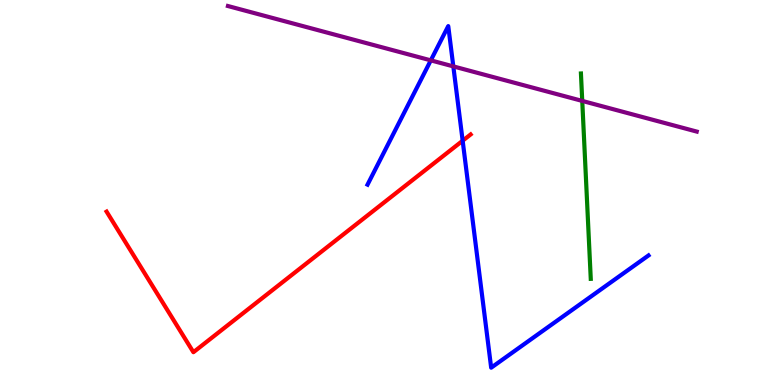[{'lines': ['blue', 'red'], 'intersections': [{'x': 5.97, 'y': 6.34}]}, {'lines': ['green', 'red'], 'intersections': []}, {'lines': ['purple', 'red'], 'intersections': []}, {'lines': ['blue', 'green'], 'intersections': []}, {'lines': ['blue', 'purple'], 'intersections': [{'x': 5.56, 'y': 8.43}, {'x': 5.85, 'y': 8.28}]}, {'lines': ['green', 'purple'], 'intersections': [{'x': 7.51, 'y': 7.38}]}]